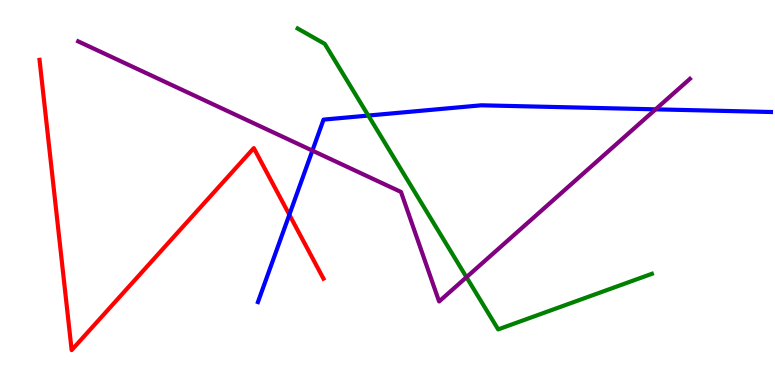[{'lines': ['blue', 'red'], 'intersections': [{'x': 3.73, 'y': 4.42}]}, {'lines': ['green', 'red'], 'intersections': []}, {'lines': ['purple', 'red'], 'intersections': []}, {'lines': ['blue', 'green'], 'intersections': [{'x': 4.75, 'y': 7.0}]}, {'lines': ['blue', 'purple'], 'intersections': [{'x': 4.03, 'y': 6.09}, {'x': 8.46, 'y': 7.16}]}, {'lines': ['green', 'purple'], 'intersections': [{'x': 6.02, 'y': 2.8}]}]